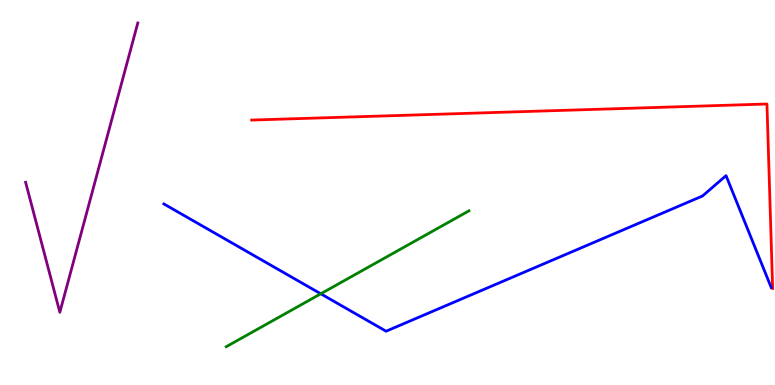[{'lines': ['blue', 'red'], 'intersections': []}, {'lines': ['green', 'red'], 'intersections': []}, {'lines': ['purple', 'red'], 'intersections': []}, {'lines': ['blue', 'green'], 'intersections': [{'x': 4.14, 'y': 2.37}]}, {'lines': ['blue', 'purple'], 'intersections': []}, {'lines': ['green', 'purple'], 'intersections': []}]